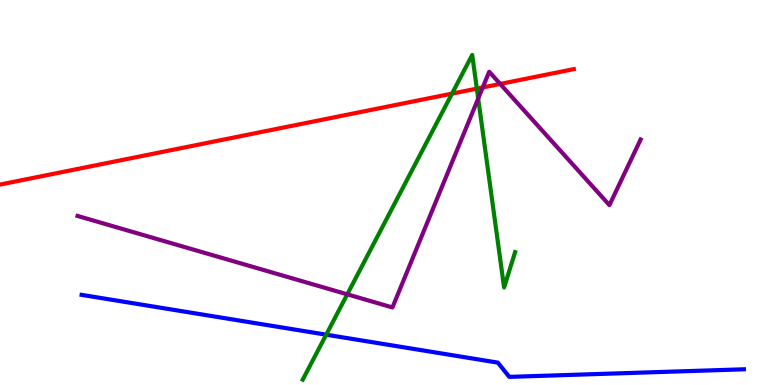[{'lines': ['blue', 'red'], 'intersections': []}, {'lines': ['green', 'red'], 'intersections': [{'x': 5.83, 'y': 7.57}, {'x': 6.15, 'y': 7.7}]}, {'lines': ['purple', 'red'], 'intersections': [{'x': 6.23, 'y': 7.73}, {'x': 6.45, 'y': 7.82}]}, {'lines': ['blue', 'green'], 'intersections': [{'x': 4.21, 'y': 1.31}]}, {'lines': ['blue', 'purple'], 'intersections': []}, {'lines': ['green', 'purple'], 'intersections': [{'x': 4.48, 'y': 2.36}, {'x': 6.17, 'y': 7.44}]}]